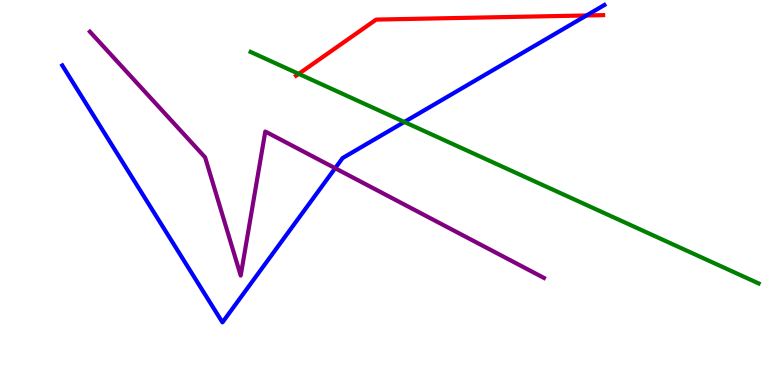[{'lines': ['blue', 'red'], 'intersections': [{'x': 7.57, 'y': 9.6}]}, {'lines': ['green', 'red'], 'intersections': [{'x': 3.85, 'y': 8.08}]}, {'lines': ['purple', 'red'], 'intersections': []}, {'lines': ['blue', 'green'], 'intersections': [{'x': 5.22, 'y': 6.83}]}, {'lines': ['blue', 'purple'], 'intersections': [{'x': 4.32, 'y': 5.63}]}, {'lines': ['green', 'purple'], 'intersections': []}]